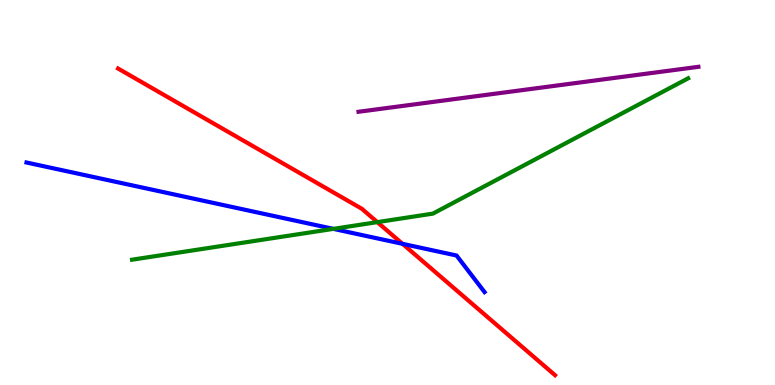[{'lines': ['blue', 'red'], 'intersections': [{'x': 5.19, 'y': 3.67}]}, {'lines': ['green', 'red'], 'intersections': [{'x': 4.87, 'y': 4.23}]}, {'lines': ['purple', 'red'], 'intersections': []}, {'lines': ['blue', 'green'], 'intersections': [{'x': 4.3, 'y': 4.06}]}, {'lines': ['blue', 'purple'], 'intersections': []}, {'lines': ['green', 'purple'], 'intersections': []}]